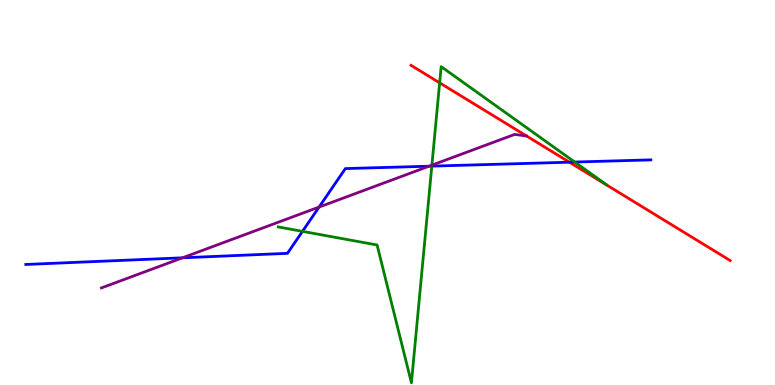[{'lines': ['blue', 'red'], 'intersections': [{'x': 7.35, 'y': 5.79}]}, {'lines': ['green', 'red'], 'intersections': [{'x': 5.67, 'y': 7.85}]}, {'lines': ['purple', 'red'], 'intersections': []}, {'lines': ['blue', 'green'], 'intersections': [{'x': 3.9, 'y': 3.99}, {'x': 5.57, 'y': 5.69}, {'x': 7.42, 'y': 5.79}]}, {'lines': ['blue', 'purple'], 'intersections': [{'x': 2.35, 'y': 3.3}, {'x': 4.12, 'y': 4.62}, {'x': 5.54, 'y': 5.68}]}, {'lines': ['green', 'purple'], 'intersections': [{'x': 5.57, 'y': 5.71}]}]